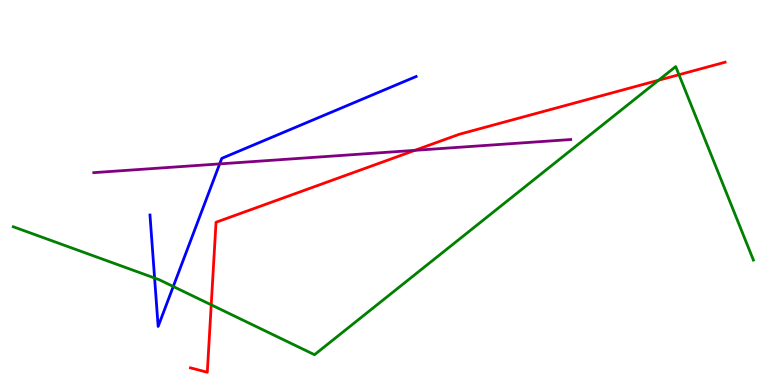[{'lines': ['blue', 'red'], 'intersections': []}, {'lines': ['green', 'red'], 'intersections': [{'x': 2.73, 'y': 2.08}, {'x': 8.5, 'y': 7.92}, {'x': 8.76, 'y': 8.06}]}, {'lines': ['purple', 'red'], 'intersections': [{'x': 5.35, 'y': 6.09}]}, {'lines': ['blue', 'green'], 'intersections': [{'x': 1.99, 'y': 2.78}, {'x': 2.24, 'y': 2.56}]}, {'lines': ['blue', 'purple'], 'intersections': [{'x': 2.83, 'y': 5.74}]}, {'lines': ['green', 'purple'], 'intersections': []}]